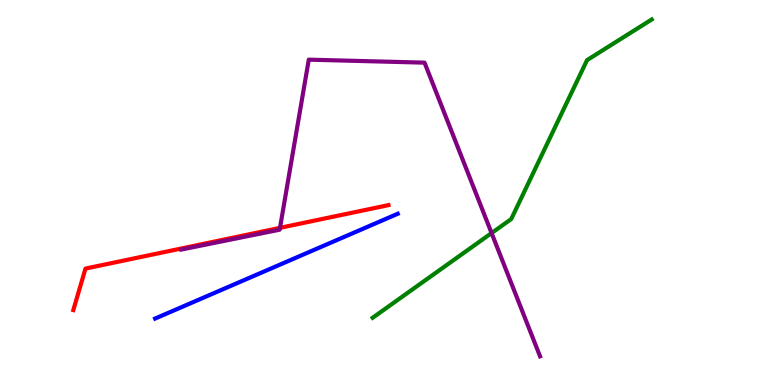[{'lines': ['blue', 'red'], 'intersections': []}, {'lines': ['green', 'red'], 'intersections': []}, {'lines': ['purple', 'red'], 'intersections': [{'x': 3.61, 'y': 4.08}]}, {'lines': ['blue', 'green'], 'intersections': []}, {'lines': ['blue', 'purple'], 'intersections': []}, {'lines': ['green', 'purple'], 'intersections': [{'x': 6.34, 'y': 3.95}]}]